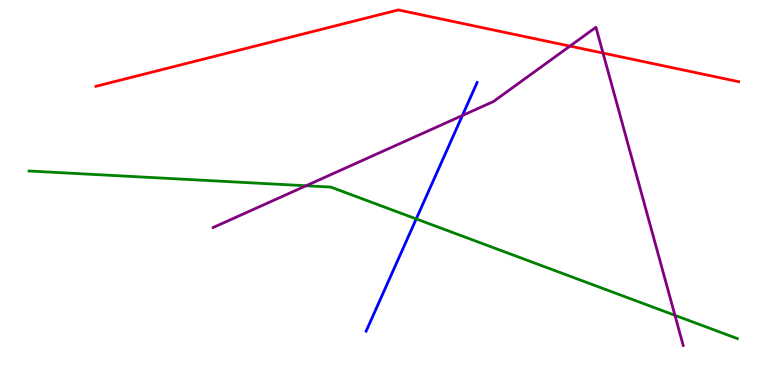[{'lines': ['blue', 'red'], 'intersections': []}, {'lines': ['green', 'red'], 'intersections': []}, {'lines': ['purple', 'red'], 'intersections': [{'x': 7.35, 'y': 8.8}, {'x': 7.78, 'y': 8.62}]}, {'lines': ['blue', 'green'], 'intersections': [{'x': 5.37, 'y': 4.31}]}, {'lines': ['blue', 'purple'], 'intersections': [{'x': 5.97, 'y': 7.0}]}, {'lines': ['green', 'purple'], 'intersections': [{'x': 3.95, 'y': 5.18}, {'x': 8.71, 'y': 1.81}]}]